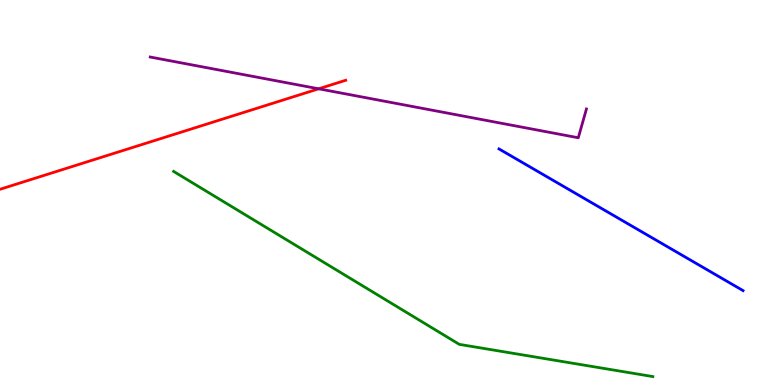[{'lines': ['blue', 'red'], 'intersections': []}, {'lines': ['green', 'red'], 'intersections': []}, {'lines': ['purple', 'red'], 'intersections': [{'x': 4.11, 'y': 7.69}]}, {'lines': ['blue', 'green'], 'intersections': []}, {'lines': ['blue', 'purple'], 'intersections': []}, {'lines': ['green', 'purple'], 'intersections': []}]